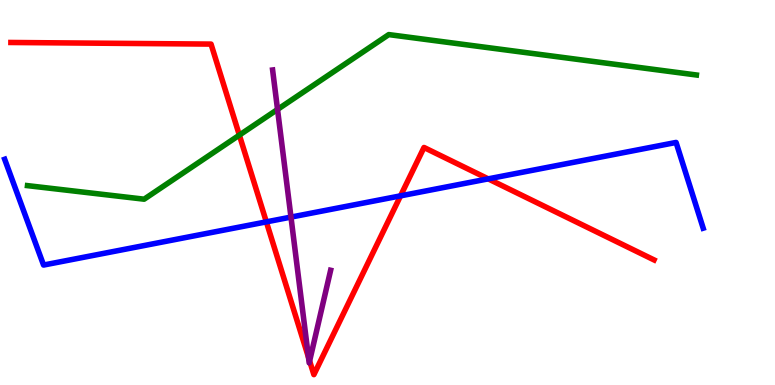[{'lines': ['blue', 'red'], 'intersections': [{'x': 3.44, 'y': 4.24}, {'x': 5.17, 'y': 4.91}, {'x': 6.3, 'y': 5.35}]}, {'lines': ['green', 'red'], 'intersections': [{'x': 3.09, 'y': 6.49}]}, {'lines': ['purple', 'red'], 'intersections': [{'x': 3.98, 'y': 0.721}, {'x': 4.0, 'y': 0.624}]}, {'lines': ['blue', 'green'], 'intersections': []}, {'lines': ['blue', 'purple'], 'intersections': [{'x': 3.75, 'y': 4.36}]}, {'lines': ['green', 'purple'], 'intersections': [{'x': 3.58, 'y': 7.16}]}]